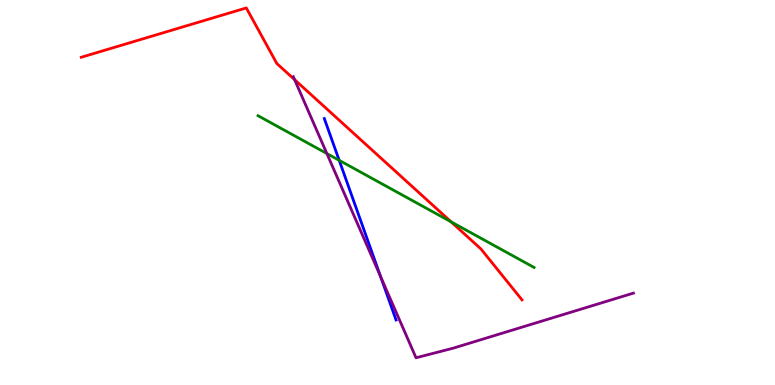[{'lines': ['blue', 'red'], 'intersections': []}, {'lines': ['green', 'red'], 'intersections': [{'x': 5.82, 'y': 4.24}]}, {'lines': ['purple', 'red'], 'intersections': [{'x': 3.8, 'y': 7.93}]}, {'lines': ['blue', 'green'], 'intersections': [{'x': 4.38, 'y': 5.84}]}, {'lines': ['blue', 'purple'], 'intersections': [{'x': 4.91, 'y': 2.81}]}, {'lines': ['green', 'purple'], 'intersections': [{'x': 4.22, 'y': 6.01}]}]